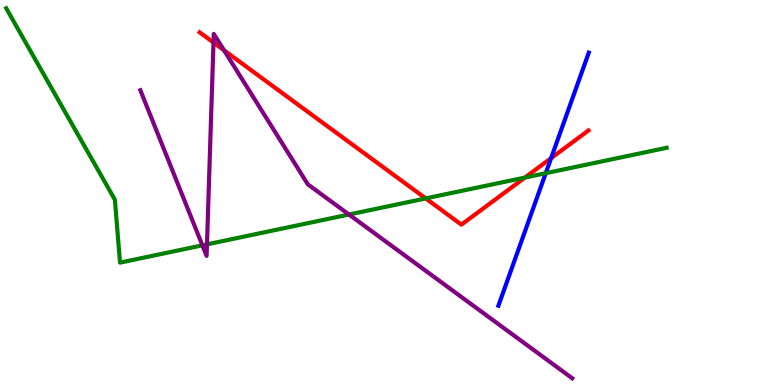[{'lines': ['blue', 'red'], 'intersections': [{'x': 7.11, 'y': 5.89}]}, {'lines': ['green', 'red'], 'intersections': [{'x': 5.49, 'y': 4.85}, {'x': 6.77, 'y': 5.39}]}, {'lines': ['purple', 'red'], 'intersections': [{'x': 2.75, 'y': 8.9}, {'x': 2.89, 'y': 8.69}]}, {'lines': ['blue', 'green'], 'intersections': [{'x': 7.04, 'y': 5.5}]}, {'lines': ['blue', 'purple'], 'intersections': []}, {'lines': ['green', 'purple'], 'intersections': [{'x': 2.61, 'y': 3.63}, {'x': 2.67, 'y': 3.65}, {'x': 4.5, 'y': 4.43}]}]